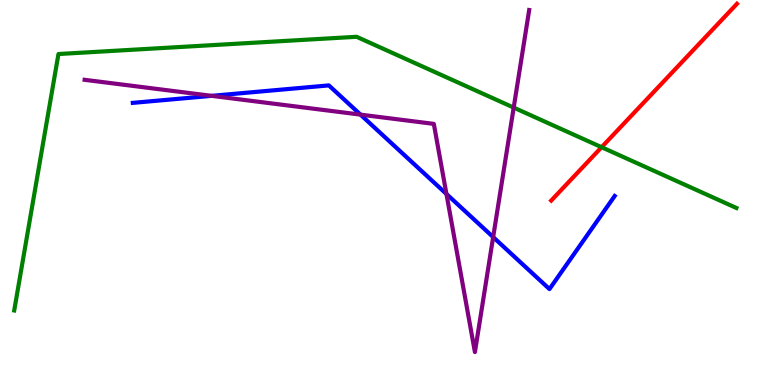[{'lines': ['blue', 'red'], 'intersections': []}, {'lines': ['green', 'red'], 'intersections': [{'x': 7.76, 'y': 6.18}]}, {'lines': ['purple', 'red'], 'intersections': []}, {'lines': ['blue', 'green'], 'intersections': []}, {'lines': ['blue', 'purple'], 'intersections': [{'x': 2.73, 'y': 7.51}, {'x': 4.65, 'y': 7.02}, {'x': 5.76, 'y': 4.96}, {'x': 6.36, 'y': 3.84}]}, {'lines': ['green', 'purple'], 'intersections': [{'x': 6.63, 'y': 7.21}]}]